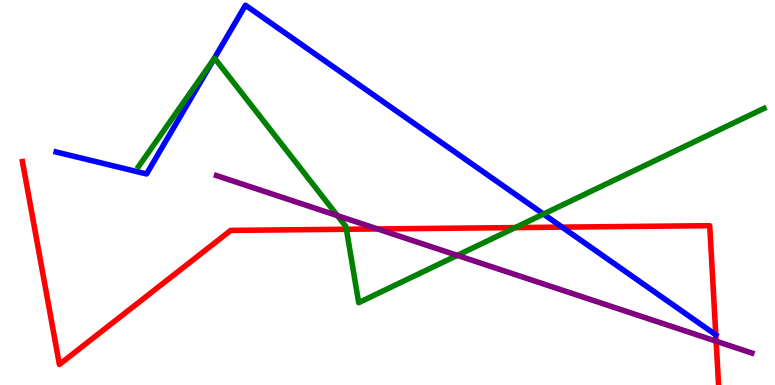[{'lines': ['blue', 'red'], 'intersections': [{'x': 7.25, 'y': 4.1}, {'x': 9.24, 'y': 1.3}]}, {'lines': ['green', 'red'], 'intersections': [{'x': 4.47, 'y': 4.05}, {'x': 6.65, 'y': 4.09}]}, {'lines': ['purple', 'red'], 'intersections': [{'x': 4.87, 'y': 4.05}, {'x': 9.24, 'y': 1.14}]}, {'lines': ['blue', 'green'], 'intersections': [{'x': 2.76, 'y': 8.46}, {'x': 7.01, 'y': 4.44}]}, {'lines': ['blue', 'purple'], 'intersections': []}, {'lines': ['green', 'purple'], 'intersections': [{'x': 4.35, 'y': 4.4}, {'x': 5.9, 'y': 3.37}]}]